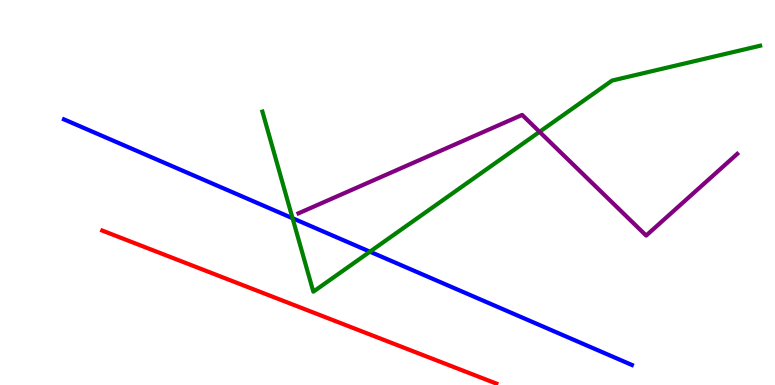[{'lines': ['blue', 'red'], 'intersections': []}, {'lines': ['green', 'red'], 'intersections': []}, {'lines': ['purple', 'red'], 'intersections': []}, {'lines': ['blue', 'green'], 'intersections': [{'x': 3.77, 'y': 4.33}, {'x': 4.77, 'y': 3.46}]}, {'lines': ['blue', 'purple'], 'intersections': []}, {'lines': ['green', 'purple'], 'intersections': [{'x': 6.96, 'y': 6.58}]}]